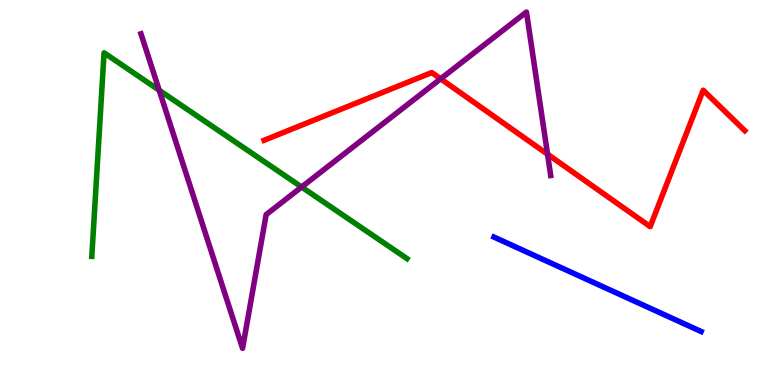[{'lines': ['blue', 'red'], 'intersections': []}, {'lines': ['green', 'red'], 'intersections': []}, {'lines': ['purple', 'red'], 'intersections': [{'x': 5.69, 'y': 7.95}, {'x': 7.07, 'y': 5.99}]}, {'lines': ['blue', 'green'], 'intersections': []}, {'lines': ['blue', 'purple'], 'intersections': []}, {'lines': ['green', 'purple'], 'intersections': [{'x': 2.05, 'y': 7.66}, {'x': 3.89, 'y': 5.14}]}]